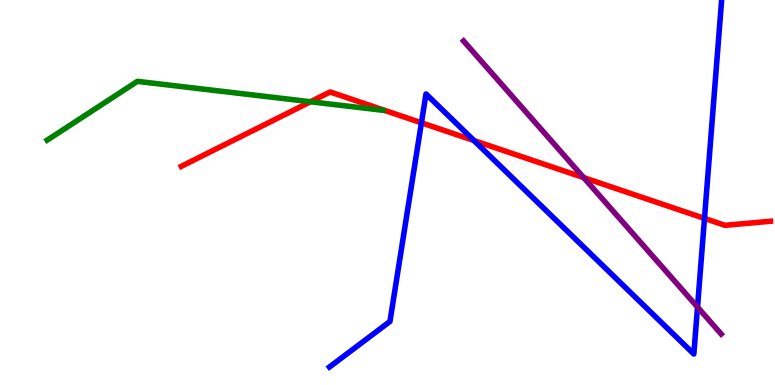[{'lines': ['blue', 'red'], 'intersections': [{'x': 5.44, 'y': 6.81}, {'x': 6.12, 'y': 6.35}, {'x': 9.09, 'y': 4.33}]}, {'lines': ['green', 'red'], 'intersections': [{'x': 4.01, 'y': 7.36}]}, {'lines': ['purple', 'red'], 'intersections': [{'x': 7.53, 'y': 5.39}]}, {'lines': ['blue', 'green'], 'intersections': []}, {'lines': ['blue', 'purple'], 'intersections': [{'x': 9.0, 'y': 2.02}]}, {'lines': ['green', 'purple'], 'intersections': []}]